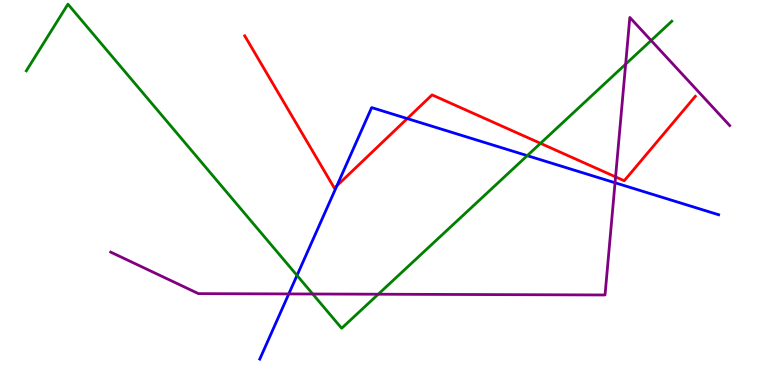[{'lines': ['blue', 'red'], 'intersections': [{'x': 4.35, 'y': 5.18}, {'x': 5.25, 'y': 6.92}]}, {'lines': ['green', 'red'], 'intersections': [{'x': 6.97, 'y': 6.28}]}, {'lines': ['purple', 'red'], 'intersections': [{'x': 7.94, 'y': 5.41}]}, {'lines': ['blue', 'green'], 'intersections': [{'x': 3.83, 'y': 2.85}, {'x': 6.8, 'y': 5.96}]}, {'lines': ['blue', 'purple'], 'intersections': [{'x': 3.73, 'y': 2.37}, {'x': 7.94, 'y': 5.25}]}, {'lines': ['green', 'purple'], 'intersections': [{'x': 4.04, 'y': 2.36}, {'x': 4.88, 'y': 2.36}, {'x': 8.07, 'y': 8.33}, {'x': 8.4, 'y': 8.95}]}]